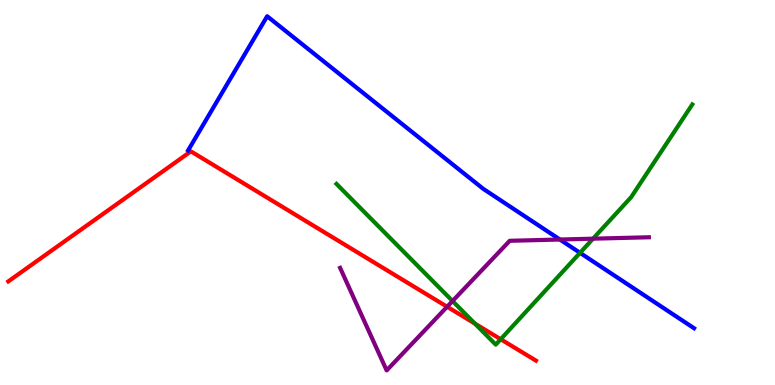[{'lines': ['blue', 'red'], 'intersections': []}, {'lines': ['green', 'red'], 'intersections': [{'x': 6.13, 'y': 1.59}, {'x': 6.46, 'y': 1.19}]}, {'lines': ['purple', 'red'], 'intersections': [{'x': 5.77, 'y': 2.03}]}, {'lines': ['blue', 'green'], 'intersections': [{'x': 7.48, 'y': 3.43}]}, {'lines': ['blue', 'purple'], 'intersections': [{'x': 7.22, 'y': 3.78}]}, {'lines': ['green', 'purple'], 'intersections': [{'x': 5.84, 'y': 2.18}, {'x': 7.65, 'y': 3.8}]}]